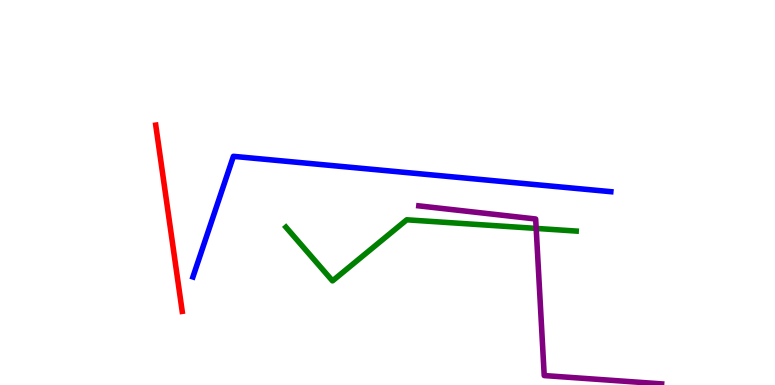[{'lines': ['blue', 'red'], 'intersections': []}, {'lines': ['green', 'red'], 'intersections': []}, {'lines': ['purple', 'red'], 'intersections': []}, {'lines': ['blue', 'green'], 'intersections': []}, {'lines': ['blue', 'purple'], 'intersections': []}, {'lines': ['green', 'purple'], 'intersections': [{'x': 6.92, 'y': 4.07}]}]